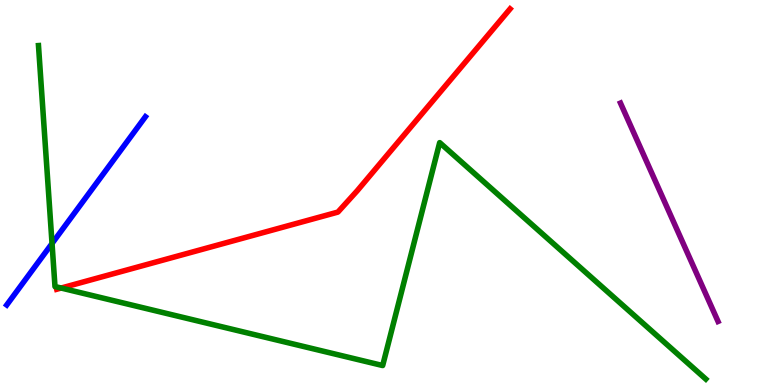[{'lines': ['blue', 'red'], 'intersections': []}, {'lines': ['green', 'red'], 'intersections': [{'x': 0.789, 'y': 2.52}]}, {'lines': ['purple', 'red'], 'intersections': []}, {'lines': ['blue', 'green'], 'intersections': [{'x': 0.671, 'y': 3.68}]}, {'lines': ['blue', 'purple'], 'intersections': []}, {'lines': ['green', 'purple'], 'intersections': []}]